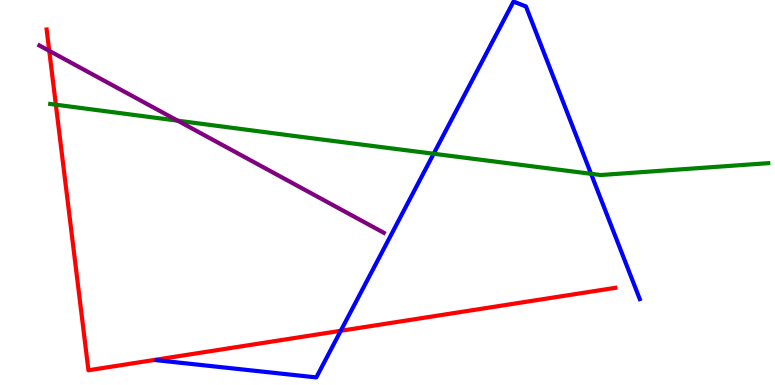[{'lines': ['blue', 'red'], 'intersections': [{'x': 4.4, 'y': 1.41}]}, {'lines': ['green', 'red'], 'intersections': [{'x': 0.721, 'y': 7.28}]}, {'lines': ['purple', 'red'], 'intersections': [{'x': 0.635, 'y': 8.68}]}, {'lines': ['blue', 'green'], 'intersections': [{'x': 5.6, 'y': 6.01}, {'x': 7.63, 'y': 5.49}]}, {'lines': ['blue', 'purple'], 'intersections': []}, {'lines': ['green', 'purple'], 'intersections': [{'x': 2.29, 'y': 6.87}]}]